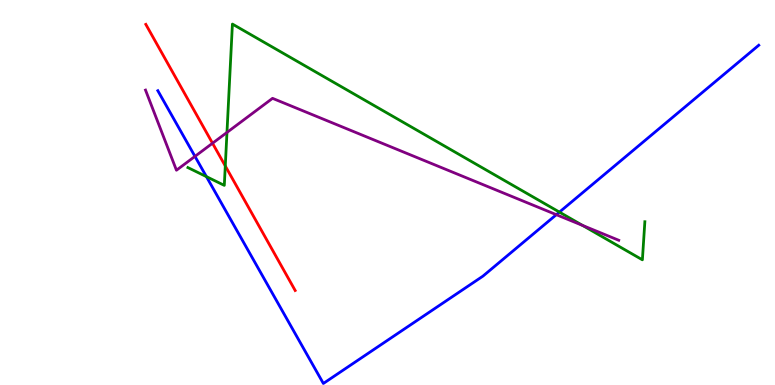[{'lines': ['blue', 'red'], 'intersections': []}, {'lines': ['green', 'red'], 'intersections': [{'x': 2.91, 'y': 5.69}]}, {'lines': ['purple', 'red'], 'intersections': [{'x': 2.74, 'y': 6.28}]}, {'lines': ['blue', 'green'], 'intersections': [{'x': 2.66, 'y': 5.41}, {'x': 7.22, 'y': 4.49}]}, {'lines': ['blue', 'purple'], 'intersections': [{'x': 2.52, 'y': 5.94}, {'x': 7.18, 'y': 4.42}]}, {'lines': ['green', 'purple'], 'intersections': [{'x': 2.93, 'y': 6.56}, {'x': 7.52, 'y': 4.14}]}]